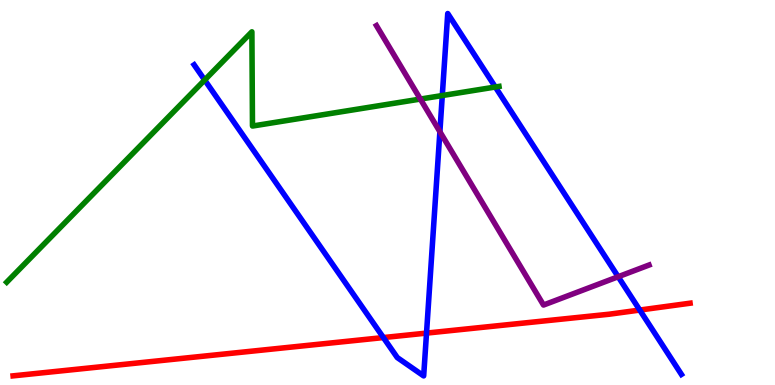[{'lines': ['blue', 'red'], 'intersections': [{'x': 4.95, 'y': 1.23}, {'x': 5.5, 'y': 1.35}, {'x': 8.25, 'y': 1.95}]}, {'lines': ['green', 'red'], 'intersections': []}, {'lines': ['purple', 'red'], 'intersections': []}, {'lines': ['blue', 'green'], 'intersections': [{'x': 2.64, 'y': 7.92}, {'x': 5.71, 'y': 7.52}, {'x': 6.39, 'y': 7.74}]}, {'lines': ['blue', 'purple'], 'intersections': [{'x': 5.68, 'y': 6.58}, {'x': 7.98, 'y': 2.81}]}, {'lines': ['green', 'purple'], 'intersections': [{'x': 5.42, 'y': 7.43}]}]